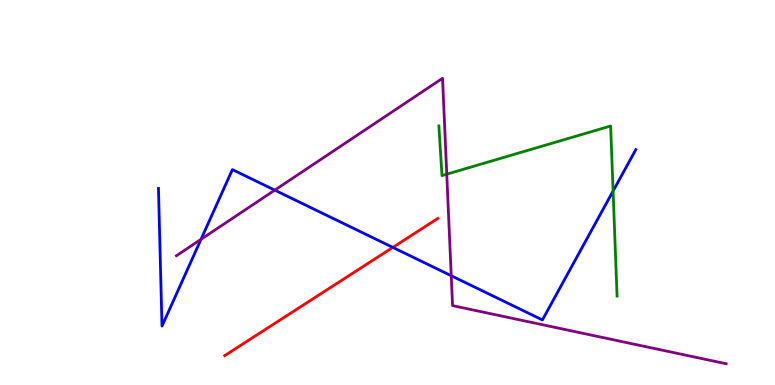[{'lines': ['blue', 'red'], 'intersections': [{'x': 5.07, 'y': 3.57}]}, {'lines': ['green', 'red'], 'intersections': []}, {'lines': ['purple', 'red'], 'intersections': []}, {'lines': ['blue', 'green'], 'intersections': [{'x': 7.91, 'y': 5.04}]}, {'lines': ['blue', 'purple'], 'intersections': [{'x': 2.59, 'y': 3.78}, {'x': 3.55, 'y': 5.06}, {'x': 5.82, 'y': 2.84}]}, {'lines': ['green', 'purple'], 'intersections': [{'x': 5.76, 'y': 5.48}]}]